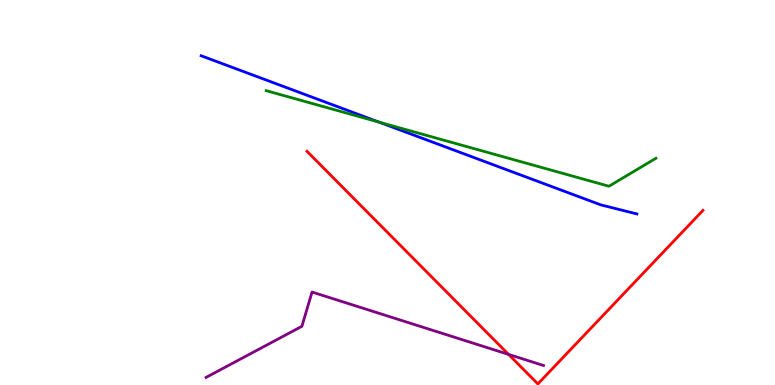[{'lines': ['blue', 'red'], 'intersections': []}, {'lines': ['green', 'red'], 'intersections': []}, {'lines': ['purple', 'red'], 'intersections': [{'x': 6.56, 'y': 0.795}]}, {'lines': ['blue', 'green'], 'intersections': [{'x': 4.89, 'y': 6.83}]}, {'lines': ['blue', 'purple'], 'intersections': []}, {'lines': ['green', 'purple'], 'intersections': []}]